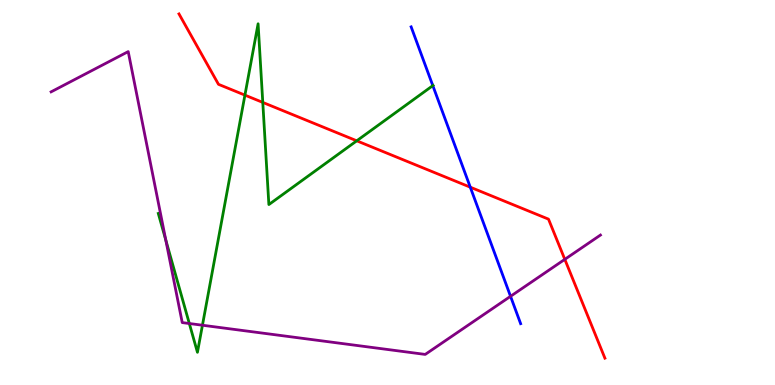[{'lines': ['blue', 'red'], 'intersections': [{'x': 6.07, 'y': 5.14}]}, {'lines': ['green', 'red'], 'intersections': [{'x': 3.16, 'y': 7.53}, {'x': 3.39, 'y': 7.34}, {'x': 4.6, 'y': 6.34}]}, {'lines': ['purple', 'red'], 'intersections': [{'x': 7.29, 'y': 3.26}]}, {'lines': ['blue', 'green'], 'intersections': [{'x': 5.58, 'y': 7.78}]}, {'lines': ['blue', 'purple'], 'intersections': [{'x': 6.59, 'y': 2.3}]}, {'lines': ['green', 'purple'], 'intersections': [{'x': 2.14, 'y': 3.77}, {'x': 2.44, 'y': 1.6}, {'x': 2.61, 'y': 1.55}]}]